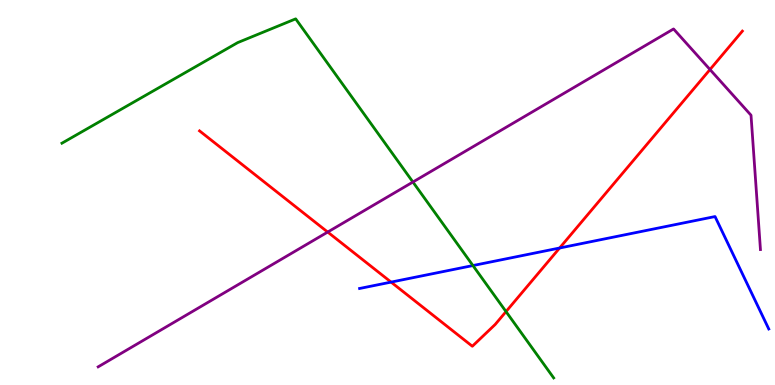[{'lines': ['blue', 'red'], 'intersections': [{'x': 5.05, 'y': 2.67}, {'x': 7.22, 'y': 3.56}]}, {'lines': ['green', 'red'], 'intersections': [{'x': 6.53, 'y': 1.91}]}, {'lines': ['purple', 'red'], 'intersections': [{'x': 4.23, 'y': 3.97}, {'x': 9.16, 'y': 8.19}]}, {'lines': ['blue', 'green'], 'intersections': [{'x': 6.1, 'y': 3.1}]}, {'lines': ['blue', 'purple'], 'intersections': []}, {'lines': ['green', 'purple'], 'intersections': [{'x': 5.33, 'y': 5.27}]}]